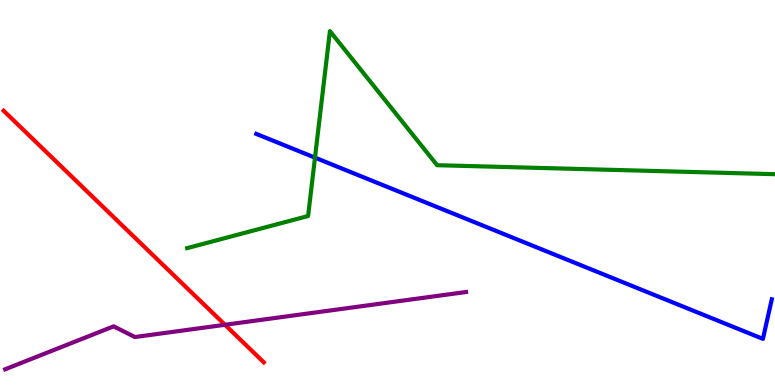[{'lines': ['blue', 'red'], 'intersections': []}, {'lines': ['green', 'red'], 'intersections': []}, {'lines': ['purple', 'red'], 'intersections': [{'x': 2.9, 'y': 1.56}]}, {'lines': ['blue', 'green'], 'intersections': [{'x': 4.06, 'y': 5.91}]}, {'lines': ['blue', 'purple'], 'intersections': []}, {'lines': ['green', 'purple'], 'intersections': []}]